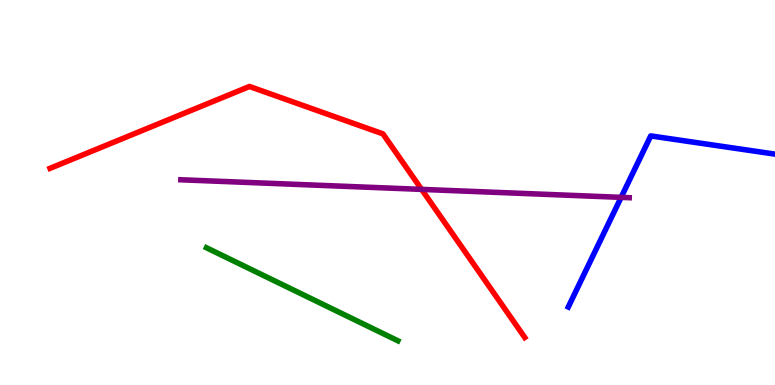[{'lines': ['blue', 'red'], 'intersections': []}, {'lines': ['green', 'red'], 'intersections': []}, {'lines': ['purple', 'red'], 'intersections': [{'x': 5.44, 'y': 5.08}]}, {'lines': ['blue', 'green'], 'intersections': []}, {'lines': ['blue', 'purple'], 'intersections': [{'x': 8.01, 'y': 4.87}]}, {'lines': ['green', 'purple'], 'intersections': []}]